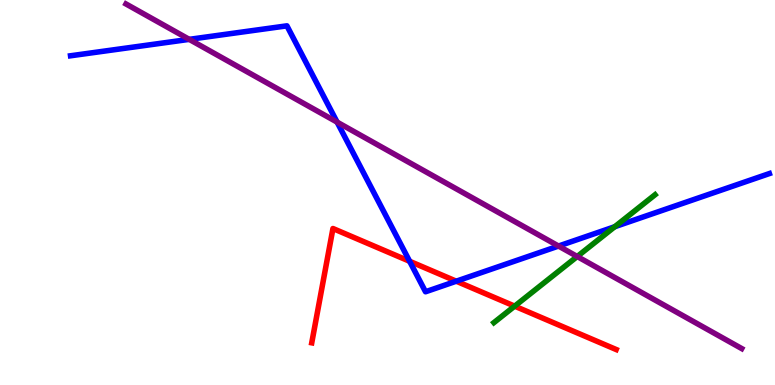[{'lines': ['blue', 'red'], 'intersections': [{'x': 5.29, 'y': 3.21}, {'x': 5.89, 'y': 2.7}]}, {'lines': ['green', 'red'], 'intersections': [{'x': 6.64, 'y': 2.05}]}, {'lines': ['purple', 'red'], 'intersections': []}, {'lines': ['blue', 'green'], 'intersections': [{'x': 7.93, 'y': 4.11}]}, {'lines': ['blue', 'purple'], 'intersections': [{'x': 2.44, 'y': 8.98}, {'x': 4.35, 'y': 6.83}, {'x': 7.21, 'y': 3.61}]}, {'lines': ['green', 'purple'], 'intersections': [{'x': 7.45, 'y': 3.34}]}]